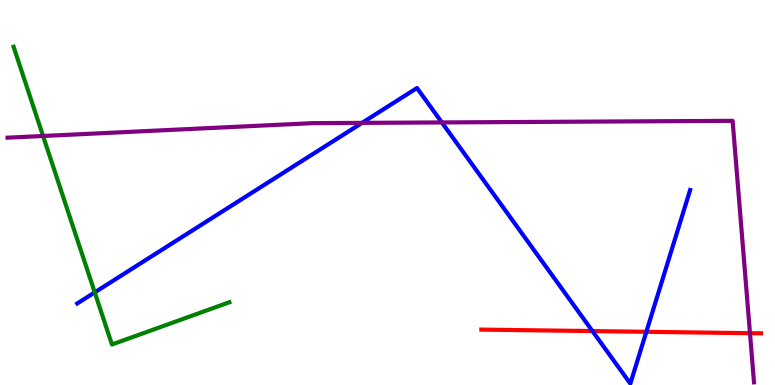[{'lines': ['blue', 'red'], 'intersections': [{'x': 7.64, 'y': 1.4}, {'x': 8.34, 'y': 1.38}]}, {'lines': ['green', 'red'], 'intersections': []}, {'lines': ['purple', 'red'], 'intersections': [{'x': 9.68, 'y': 1.35}]}, {'lines': ['blue', 'green'], 'intersections': [{'x': 1.22, 'y': 2.41}]}, {'lines': ['blue', 'purple'], 'intersections': [{'x': 4.67, 'y': 6.81}, {'x': 5.7, 'y': 6.82}]}, {'lines': ['green', 'purple'], 'intersections': [{'x': 0.556, 'y': 6.47}]}]